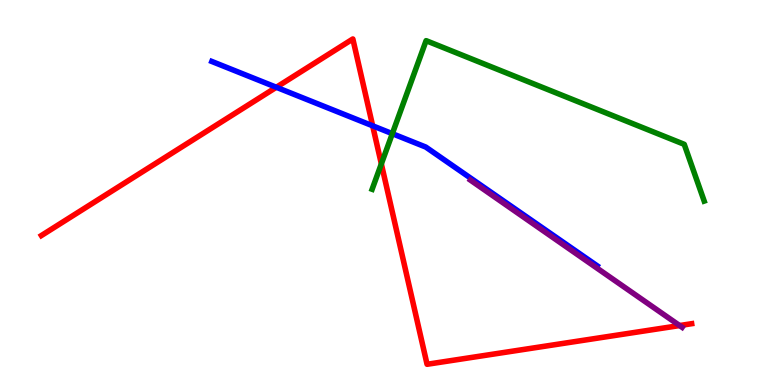[{'lines': ['blue', 'red'], 'intersections': [{'x': 3.57, 'y': 7.73}, {'x': 4.81, 'y': 6.73}]}, {'lines': ['green', 'red'], 'intersections': [{'x': 4.92, 'y': 5.74}]}, {'lines': ['purple', 'red'], 'intersections': [{'x': 8.77, 'y': 1.54}]}, {'lines': ['blue', 'green'], 'intersections': [{'x': 5.06, 'y': 6.53}]}, {'lines': ['blue', 'purple'], 'intersections': []}, {'lines': ['green', 'purple'], 'intersections': []}]